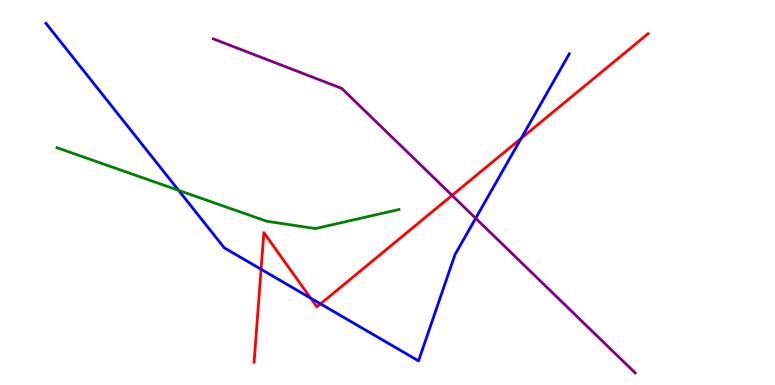[{'lines': ['blue', 'red'], 'intersections': [{'x': 3.37, 'y': 3.01}, {'x': 4.01, 'y': 2.26}, {'x': 4.14, 'y': 2.11}, {'x': 6.72, 'y': 6.4}]}, {'lines': ['green', 'red'], 'intersections': []}, {'lines': ['purple', 'red'], 'intersections': [{'x': 5.83, 'y': 4.93}]}, {'lines': ['blue', 'green'], 'intersections': [{'x': 2.3, 'y': 5.06}]}, {'lines': ['blue', 'purple'], 'intersections': [{'x': 6.14, 'y': 4.33}]}, {'lines': ['green', 'purple'], 'intersections': []}]